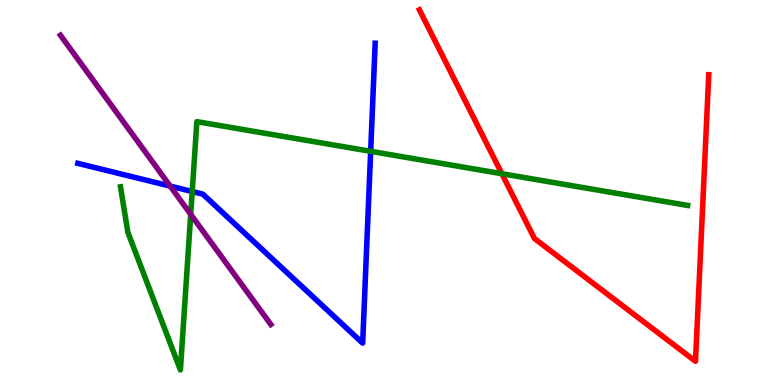[{'lines': ['blue', 'red'], 'intersections': []}, {'lines': ['green', 'red'], 'intersections': [{'x': 6.48, 'y': 5.49}]}, {'lines': ['purple', 'red'], 'intersections': []}, {'lines': ['blue', 'green'], 'intersections': [{'x': 2.48, 'y': 5.03}, {'x': 4.78, 'y': 6.07}]}, {'lines': ['blue', 'purple'], 'intersections': [{'x': 2.2, 'y': 5.17}]}, {'lines': ['green', 'purple'], 'intersections': [{'x': 2.46, 'y': 4.43}]}]